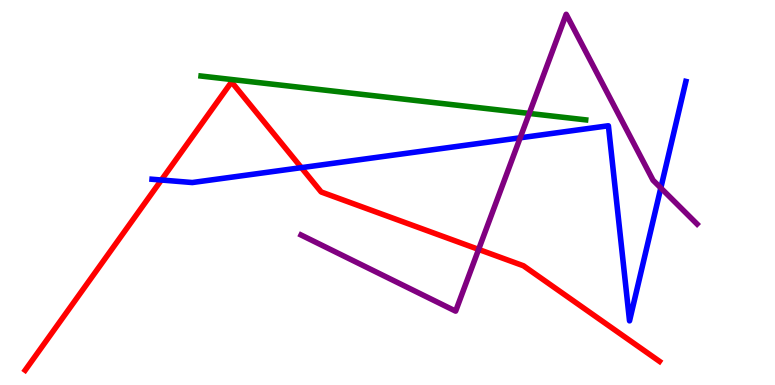[{'lines': ['blue', 'red'], 'intersections': [{'x': 2.08, 'y': 5.32}, {'x': 3.89, 'y': 5.65}]}, {'lines': ['green', 'red'], 'intersections': []}, {'lines': ['purple', 'red'], 'intersections': [{'x': 6.18, 'y': 3.52}]}, {'lines': ['blue', 'green'], 'intersections': []}, {'lines': ['blue', 'purple'], 'intersections': [{'x': 6.71, 'y': 6.42}, {'x': 8.53, 'y': 5.12}]}, {'lines': ['green', 'purple'], 'intersections': [{'x': 6.83, 'y': 7.05}]}]